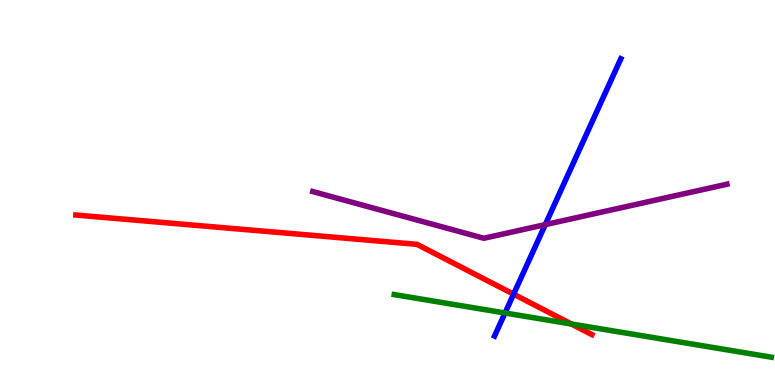[{'lines': ['blue', 'red'], 'intersections': [{'x': 6.63, 'y': 2.36}]}, {'lines': ['green', 'red'], 'intersections': [{'x': 7.37, 'y': 1.58}]}, {'lines': ['purple', 'red'], 'intersections': []}, {'lines': ['blue', 'green'], 'intersections': [{'x': 6.52, 'y': 1.87}]}, {'lines': ['blue', 'purple'], 'intersections': [{'x': 7.04, 'y': 4.17}]}, {'lines': ['green', 'purple'], 'intersections': []}]